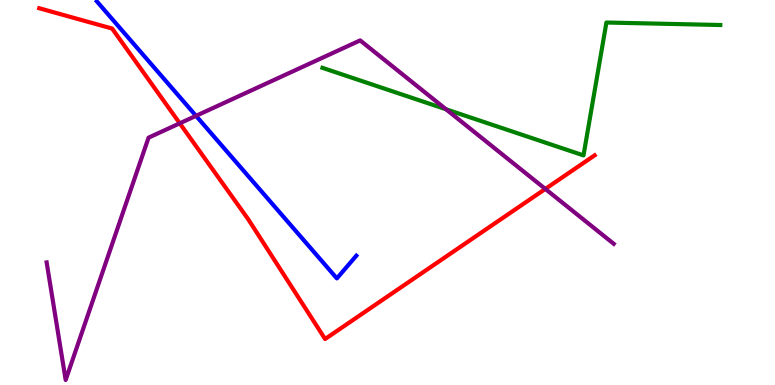[{'lines': ['blue', 'red'], 'intersections': []}, {'lines': ['green', 'red'], 'intersections': []}, {'lines': ['purple', 'red'], 'intersections': [{'x': 2.32, 'y': 6.8}, {'x': 7.04, 'y': 5.09}]}, {'lines': ['blue', 'green'], 'intersections': []}, {'lines': ['blue', 'purple'], 'intersections': [{'x': 2.53, 'y': 6.99}]}, {'lines': ['green', 'purple'], 'intersections': [{'x': 5.76, 'y': 7.16}]}]